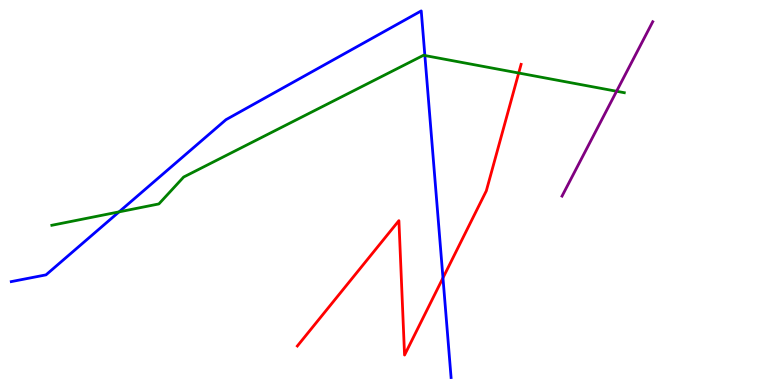[{'lines': ['blue', 'red'], 'intersections': [{'x': 5.72, 'y': 2.78}]}, {'lines': ['green', 'red'], 'intersections': [{'x': 6.69, 'y': 8.1}]}, {'lines': ['purple', 'red'], 'intersections': []}, {'lines': ['blue', 'green'], 'intersections': [{'x': 1.54, 'y': 4.5}, {'x': 5.48, 'y': 8.56}]}, {'lines': ['blue', 'purple'], 'intersections': []}, {'lines': ['green', 'purple'], 'intersections': [{'x': 7.96, 'y': 7.63}]}]